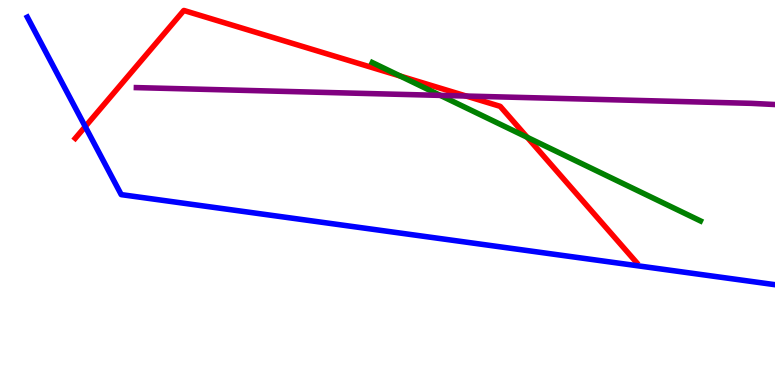[{'lines': ['blue', 'red'], 'intersections': [{'x': 1.1, 'y': 6.71}]}, {'lines': ['green', 'red'], 'intersections': [{'x': 5.16, 'y': 8.02}, {'x': 6.8, 'y': 6.43}]}, {'lines': ['purple', 'red'], 'intersections': [{'x': 6.02, 'y': 7.51}]}, {'lines': ['blue', 'green'], 'intersections': []}, {'lines': ['blue', 'purple'], 'intersections': []}, {'lines': ['green', 'purple'], 'intersections': [{'x': 5.68, 'y': 7.52}]}]